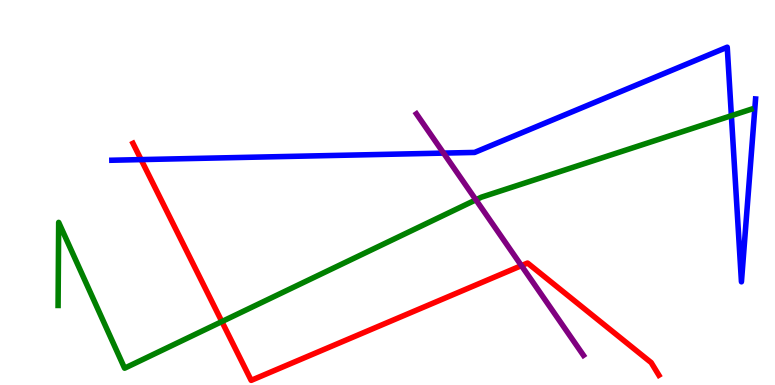[{'lines': ['blue', 'red'], 'intersections': [{'x': 1.82, 'y': 5.85}]}, {'lines': ['green', 'red'], 'intersections': [{'x': 2.86, 'y': 1.65}]}, {'lines': ['purple', 'red'], 'intersections': [{'x': 6.73, 'y': 3.1}]}, {'lines': ['blue', 'green'], 'intersections': [{'x': 9.44, 'y': 6.99}]}, {'lines': ['blue', 'purple'], 'intersections': [{'x': 5.72, 'y': 6.02}]}, {'lines': ['green', 'purple'], 'intersections': [{'x': 6.14, 'y': 4.81}]}]